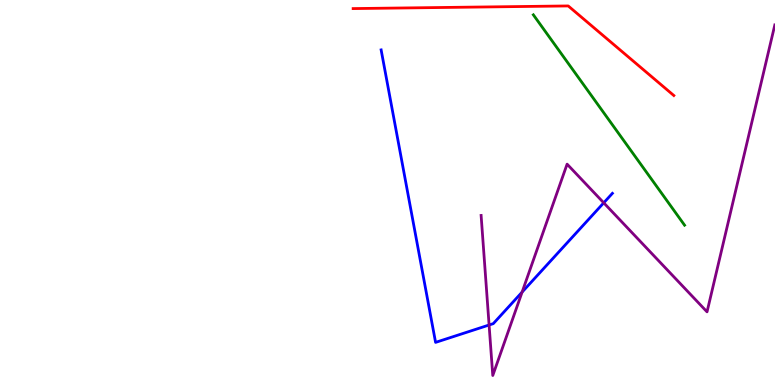[{'lines': ['blue', 'red'], 'intersections': []}, {'lines': ['green', 'red'], 'intersections': []}, {'lines': ['purple', 'red'], 'intersections': []}, {'lines': ['blue', 'green'], 'intersections': []}, {'lines': ['blue', 'purple'], 'intersections': [{'x': 6.31, 'y': 1.56}, {'x': 6.74, 'y': 2.41}, {'x': 7.79, 'y': 4.73}]}, {'lines': ['green', 'purple'], 'intersections': []}]